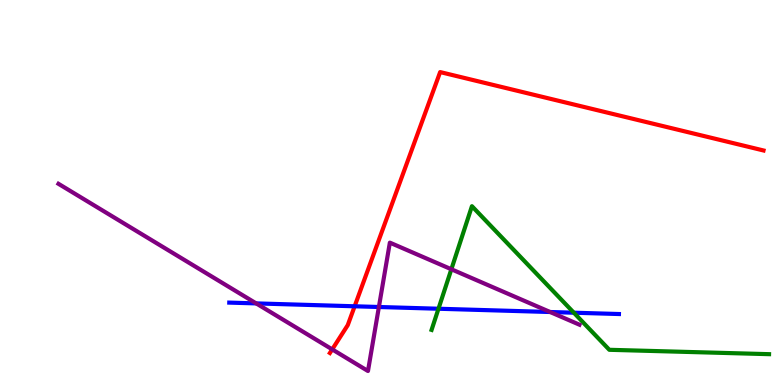[{'lines': ['blue', 'red'], 'intersections': [{'x': 4.58, 'y': 2.04}]}, {'lines': ['green', 'red'], 'intersections': []}, {'lines': ['purple', 'red'], 'intersections': [{'x': 4.29, 'y': 0.925}]}, {'lines': ['blue', 'green'], 'intersections': [{'x': 5.66, 'y': 1.98}, {'x': 7.4, 'y': 1.88}]}, {'lines': ['blue', 'purple'], 'intersections': [{'x': 3.31, 'y': 2.12}, {'x': 4.89, 'y': 2.03}, {'x': 7.1, 'y': 1.9}]}, {'lines': ['green', 'purple'], 'intersections': [{'x': 5.82, 'y': 3.01}]}]